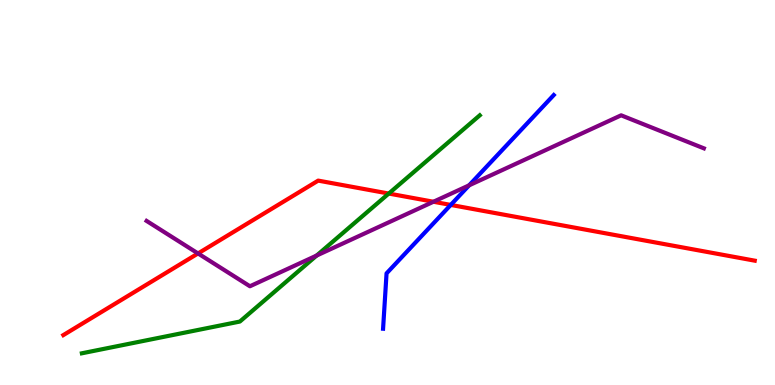[{'lines': ['blue', 'red'], 'intersections': [{'x': 5.82, 'y': 4.68}]}, {'lines': ['green', 'red'], 'intersections': [{'x': 5.02, 'y': 4.97}]}, {'lines': ['purple', 'red'], 'intersections': [{'x': 2.56, 'y': 3.42}, {'x': 5.59, 'y': 4.76}]}, {'lines': ['blue', 'green'], 'intersections': []}, {'lines': ['blue', 'purple'], 'intersections': [{'x': 6.05, 'y': 5.19}]}, {'lines': ['green', 'purple'], 'intersections': [{'x': 4.09, 'y': 3.36}]}]